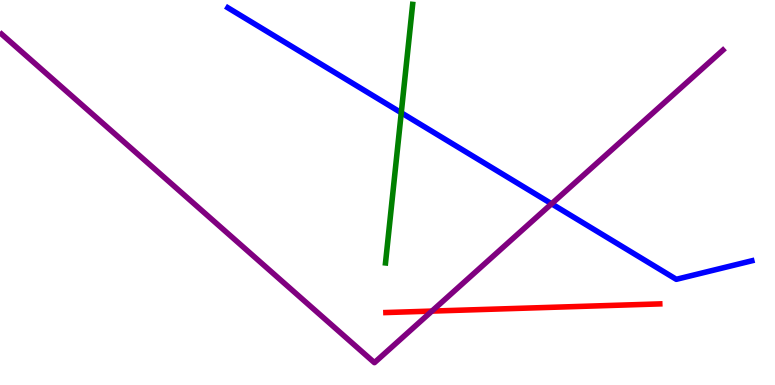[{'lines': ['blue', 'red'], 'intersections': []}, {'lines': ['green', 'red'], 'intersections': []}, {'lines': ['purple', 'red'], 'intersections': [{'x': 5.57, 'y': 1.92}]}, {'lines': ['blue', 'green'], 'intersections': [{'x': 5.18, 'y': 7.07}]}, {'lines': ['blue', 'purple'], 'intersections': [{'x': 7.12, 'y': 4.71}]}, {'lines': ['green', 'purple'], 'intersections': []}]